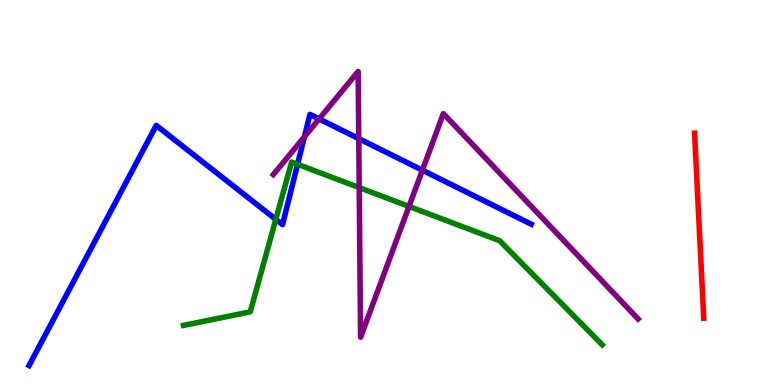[{'lines': ['blue', 'red'], 'intersections': []}, {'lines': ['green', 'red'], 'intersections': []}, {'lines': ['purple', 'red'], 'intersections': []}, {'lines': ['blue', 'green'], 'intersections': [{'x': 3.56, 'y': 4.3}, {'x': 3.84, 'y': 5.73}]}, {'lines': ['blue', 'purple'], 'intersections': [{'x': 3.93, 'y': 6.45}, {'x': 4.12, 'y': 6.91}, {'x': 4.63, 'y': 6.4}, {'x': 5.45, 'y': 5.58}]}, {'lines': ['green', 'purple'], 'intersections': [{'x': 4.63, 'y': 5.13}, {'x': 5.28, 'y': 4.64}]}]